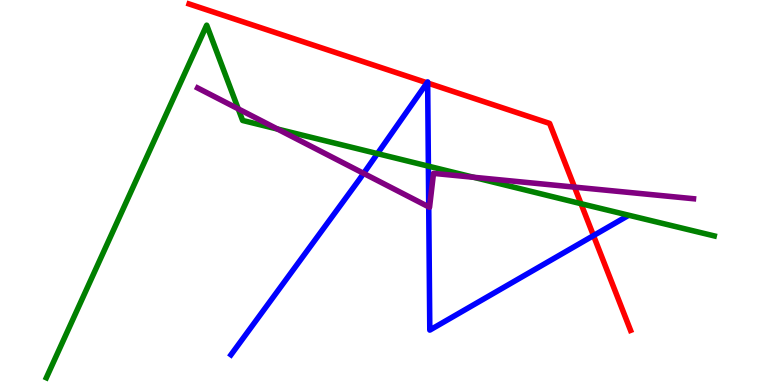[{'lines': ['blue', 'red'], 'intersections': [{'x': 5.51, 'y': 7.85}, {'x': 5.52, 'y': 7.84}, {'x': 7.66, 'y': 3.88}]}, {'lines': ['green', 'red'], 'intersections': [{'x': 7.5, 'y': 4.71}]}, {'lines': ['purple', 'red'], 'intersections': [{'x': 7.41, 'y': 5.14}]}, {'lines': ['blue', 'green'], 'intersections': [{'x': 4.87, 'y': 6.01}, {'x': 5.53, 'y': 5.68}]}, {'lines': ['blue', 'purple'], 'intersections': [{'x': 4.69, 'y': 5.5}, {'x': 5.53, 'y': 4.63}]}, {'lines': ['green', 'purple'], 'intersections': [{'x': 3.07, 'y': 7.17}, {'x': 3.58, 'y': 6.65}, {'x': 6.11, 'y': 5.4}]}]